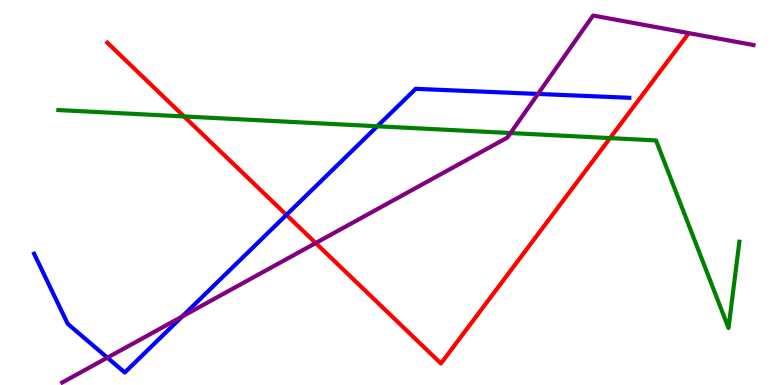[{'lines': ['blue', 'red'], 'intersections': [{'x': 3.7, 'y': 4.42}]}, {'lines': ['green', 'red'], 'intersections': [{'x': 2.37, 'y': 6.98}, {'x': 7.87, 'y': 6.41}]}, {'lines': ['purple', 'red'], 'intersections': [{'x': 4.07, 'y': 3.69}]}, {'lines': ['blue', 'green'], 'intersections': [{'x': 4.87, 'y': 6.72}]}, {'lines': ['blue', 'purple'], 'intersections': [{'x': 1.39, 'y': 0.71}, {'x': 2.35, 'y': 1.78}, {'x': 6.94, 'y': 7.56}]}, {'lines': ['green', 'purple'], 'intersections': [{'x': 6.59, 'y': 6.54}]}]